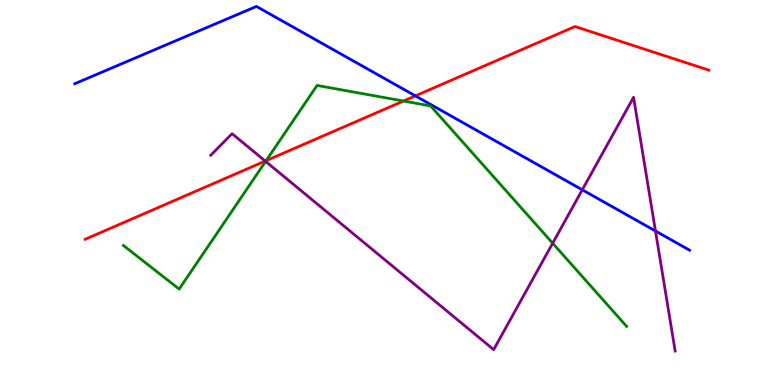[{'lines': ['blue', 'red'], 'intersections': [{'x': 5.36, 'y': 7.51}]}, {'lines': ['green', 'red'], 'intersections': [{'x': 3.43, 'y': 5.83}, {'x': 5.21, 'y': 7.38}]}, {'lines': ['purple', 'red'], 'intersections': [{'x': 3.42, 'y': 5.82}]}, {'lines': ['blue', 'green'], 'intersections': []}, {'lines': ['blue', 'purple'], 'intersections': [{'x': 7.51, 'y': 5.07}, {'x': 8.46, 'y': 4.0}]}, {'lines': ['green', 'purple'], 'intersections': [{'x': 3.43, 'y': 5.81}, {'x': 7.13, 'y': 3.68}]}]